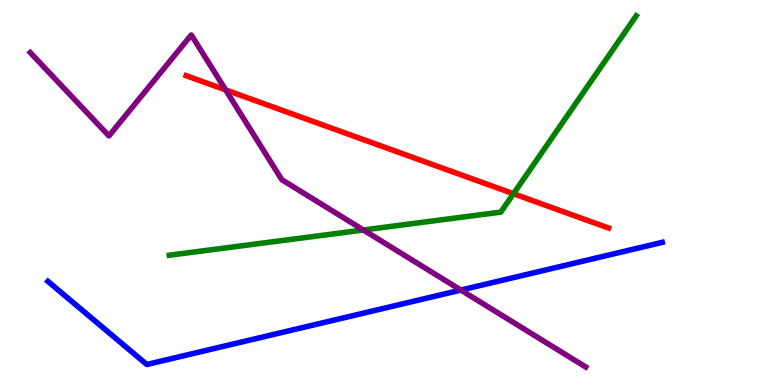[{'lines': ['blue', 'red'], 'intersections': []}, {'lines': ['green', 'red'], 'intersections': [{'x': 6.63, 'y': 4.97}]}, {'lines': ['purple', 'red'], 'intersections': [{'x': 2.91, 'y': 7.66}]}, {'lines': ['blue', 'green'], 'intersections': []}, {'lines': ['blue', 'purple'], 'intersections': [{'x': 5.95, 'y': 2.47}]}, {'lines': ['green', 'purple'], 'intersections': [{'x': 4.69, 'y': 4.03}]}]